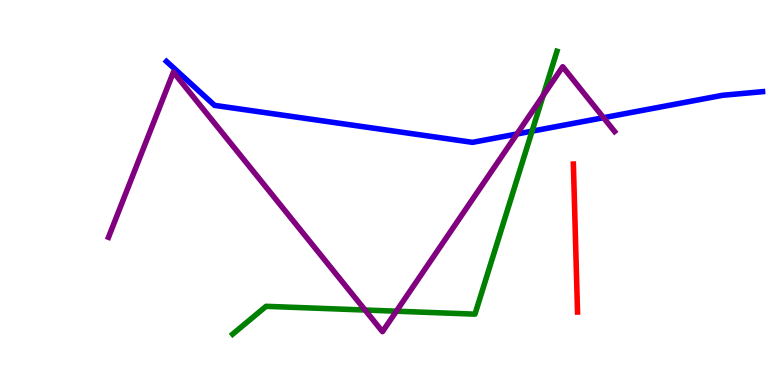[{'lines': ['blue', 'red'], 'intersections': []}, {'lines': ['green', 'red'], 'intersections': []}, {'lines': ['purple', 'red'], 'intersections': []}, {'lines': ['blue', 'green'], 'intersections': [{'x': 6.87, 'y': 6.59}]}, {'lines': ['blue', 'purple'], 'intersections': [{'x': 6.67, 'y': 6.52}, {'x': 7.79, 'y': 6.94}]}, {'lines': ['green', 'purple'], 'intersections': [{'x': 4.71, 'y': 1.95}, {'x': 5.11, 'y': 1.92}, {'x': 7.01, 'y': 7.52}]}]